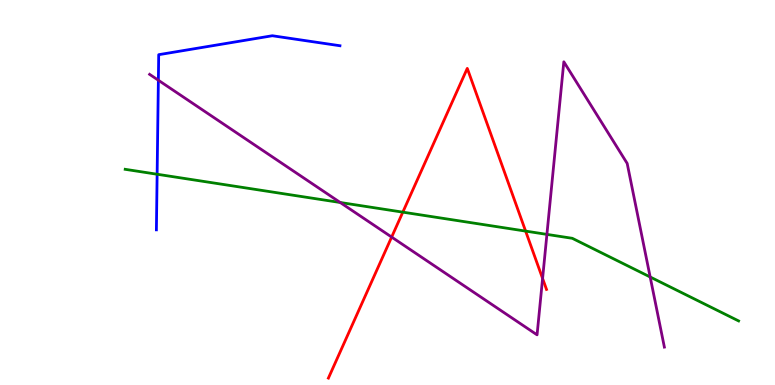[{'lines': ['blue', 'red'], 'intersections': []}, {'lines': ['green', 'red'], 'intersections': [{'x': 5.2, 'y': 4.49}, {'x': 6.78, 'y': 4.0}]}, {'lines': ['purple', 'red'], 'intersections': [{'x': 5.05, 'y': 3.84}, {'x': 7.0, 'y': 2.77}]}, {'lines': ['blue', 'green'], 'intersections': [{'x': 2.03, 'y': 5.47}]}, {'lines': ['blue', 'purple'], 'intersections': [{'x': 2.04, 'y': 7.92}]}, {'lines': ['green', 'purple'], 'intersections': [{'x': 4.39, 'y': 4.74}, {'x': 7.06, 'y': 3.91}, {'x': 8.39, 'y': 2.81}]}]